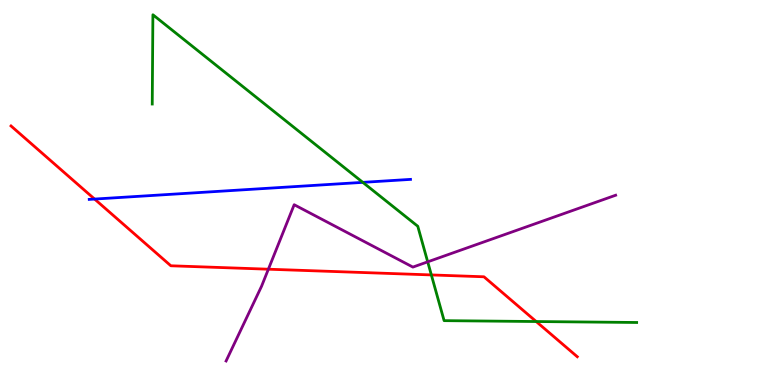[{'lines': ['blue', 'red'], 'intersections': [{'x': 1.22, 'y': 4.83}]}, {'lines': ['green', 'red'], 'intersections': [{'x': 5.57, 'y': 2.86}, {'x': 6.92, 'y': 1.65}]}, {'lines': ['purple', 'red'], 'intersections': [{'x': 3.46, 'y': 3.01}]}, {'lines': ['blue', 'green'], 'intersections': [{'x': 4.68, 'y': 5.26}]}, {'lines': ['blue', 'purple'], 'intersections': []}, {'lines': ['green', 'purple'], 'intersections': [{'x': 5.52, 'y': 3.2}]}]